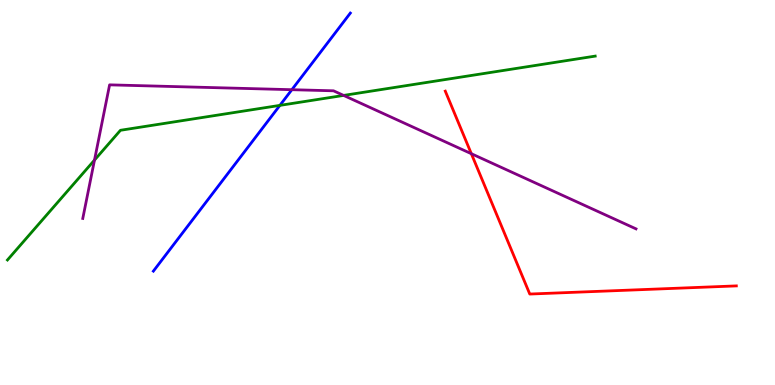[{'lines': ['blue', 'red'], 'intersections': []}, {'lines': ['green', 'red'], 'intersections': []}, {'lines': ['purple', 'red'], 'intersections': [{'x': 6.08, 'y': 6.01}]}, {'lines': ['blue', 'green'], 'intersections': [{'x': 3.61, 'y': 7.26}]}, {'lines': ['blue', 'purple'], 'intersections': [{'x': 3.77, 'y': 7.67}]}, {'lines': ['green', 'purple'], 'intersections': [{'x': 1.22, 'y': 5.84}, {'x': 4.43, 'y': 7.52}]}]